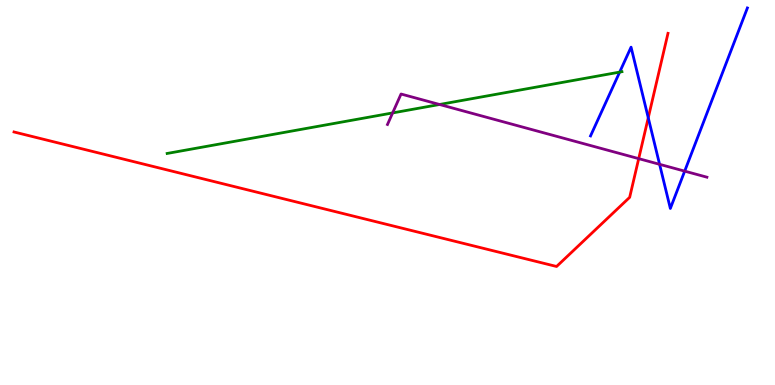[{'lines': ['blue', 'red'], 'intersections': [{'x': 8.36, 'y': 6.94}]}, {'lines': ['green', 'red'], 'intersections': []}, {'lines': ['purple', 'red'], 'intersections': [{'x': 8.24, 'y': 5.88}]}, {'lines': ['blue', 'green'], 'intersections': [{'x': 8.0, 'y': 8.13}]}, {'lines': ['blue', 'purple'], 'intersections': [{'x': 8.51, 'y': 5.73}, {'x': 8.83, 'y': 5.55}]}, {'lines': ['green', 'purple'], 'intersections': [{'x': 5.07, 'y': 7.07}, {'x': 5.67, 'y': 7.29}]}]